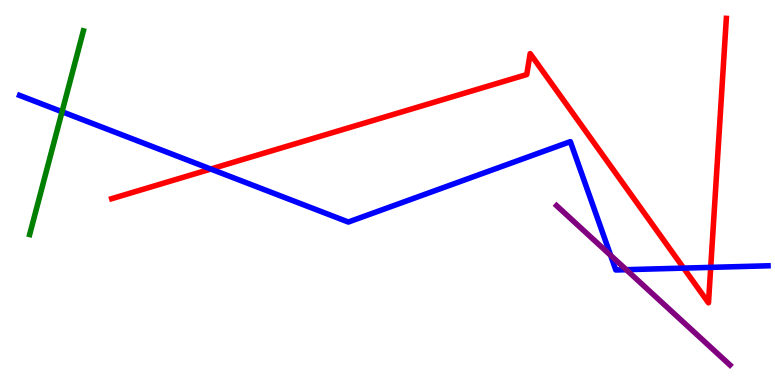[{'lines': ['blue', 'red'], 'intersections': [{'x': 2.72, 'y': 5.61}, {'x': 8.82, 'y': 3.04}, {'x': 9.17, 'y': 3.06}]}, {'lines': ['green', 'red'], 'intersections': []}, {'lines': ['purple', 'red'], 'intersections': []}, {'lines': ['blue', 'green'], 'intersections': [{'x': 0.801, 'y': 7.1}]}, {'lines': ['blue', 'purple'], 'intersections': [{'x': 7.88, 'y': 3.37}, {'x': 8.08, 'y': 3.0}]}, {'lines': ['green', 'purple'], 'intersections': []}]